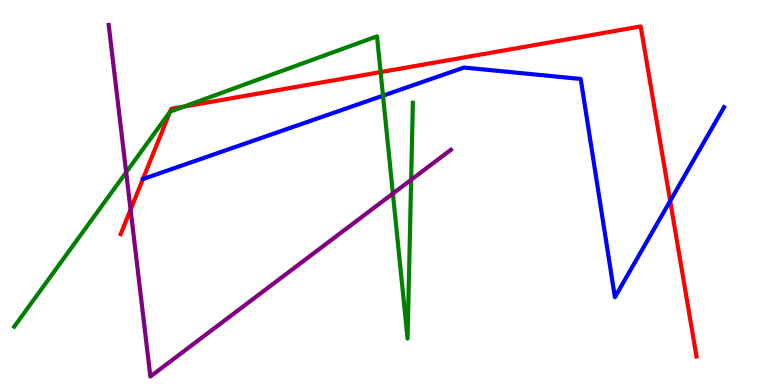[{'lines': ['blue', 'red'], 'intersections': [{'x': 1.84, 'y': 5.35}, {'x': 8.65, 'y': 4.78}]}, {'lines': ['green', 'red'], 'intersections': [{'x': 2.2, 'y': 7.1}, {'x': 2.37, 'y': 7.23}, {'x': 4.91, 'y': 8.13}]}, {'lines': ['purple', 'red'], 'intersections': [{'x': 1.68, 'y': 4.56}]}, {'lines': ['blue', 'green'], 'intersections': [{'x': 4.94, 'y': 7.51}]}, {'lines': ['blue', 'purple'], 'intersections': []}, {'lines': ['green', 'purple'], 'intersections': [{'x': 1.63, 'y': 5.52}, {'x': 5.07, 'y': 4.97}, {'x': 5.31, 'y': 5.33}]}]